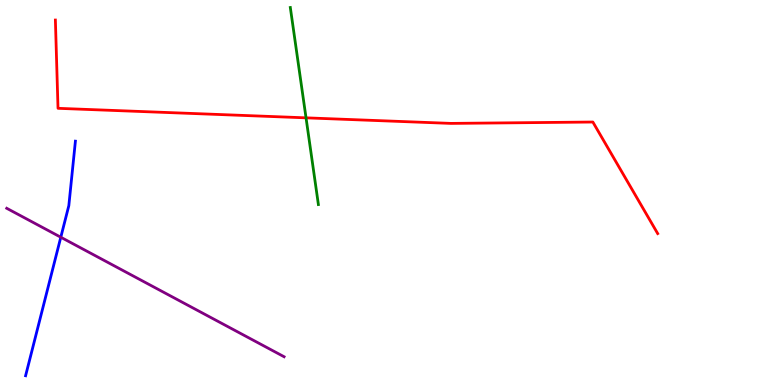[{'lines': ['blue', 'red'], 'intersections': []}, {'lines': ['green', 'red'], 'intersections': [{'x': 3.95, 'y': 6.94}]}, {'lines': ['purple', 'red'], 'intersections': []}, {'lines': ['blue', 'green'], 'intersections': []}, {'lines': ['blue', 'purple'], 'intersections': [{'x': 0.785, 'y': 3.84}]}, {'lines': ['green', 'purple'], 'intersections': []}]